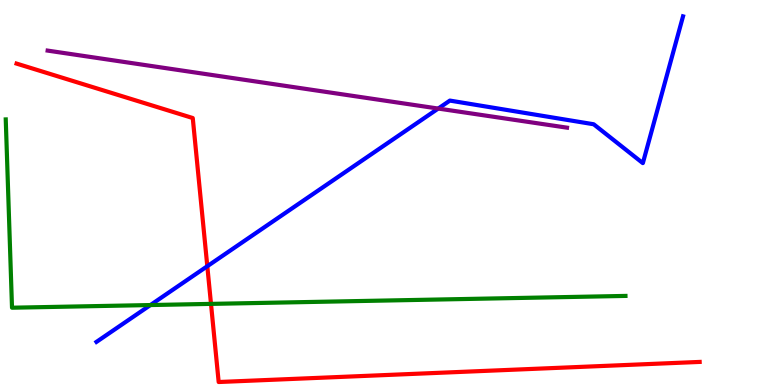[{'lines': ['blue', 'red'], 'intersections': [{'x': 2.67, 'y': 3.09}]}, {'lines': ['green', 'red'], 'intersections': [{'x': 2.72, 'y': 2.11}]}, {'lines': ['purple', 'red'], 'intersections': []}, {'lines': ['blue', 'green'], 'intersections': [{'x': 1.94, 'y': 2.08}]}, {'lines': ['blue', 'purple'], 'intersections': [{'x': 5.65, 'y': 7.18}]}, {'lines': ['green', 'purple'], 'intersections': []}]